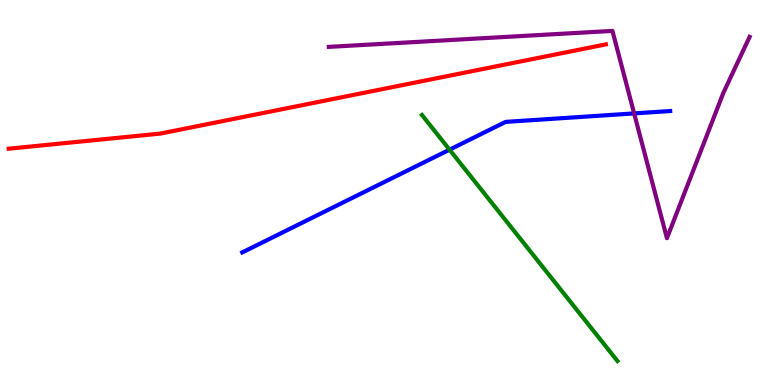[{'lines': ['blue', 'red'], 'intersections': []}, {'lines': ['green', 'red'], 'intersections': []}, {'lines': ['purple', 'red'], 'intersections': []}, {'lines': ['blue', 'green'], 'intersections': [{'x': 5.8, 'y': 6.11}]}, {'lines': ['blue', 'purple'], 'intersections': [{'x': 8.18, 'y': 7.05}]}, {'lines': ['green', 'purple'], 'intersections': []}]